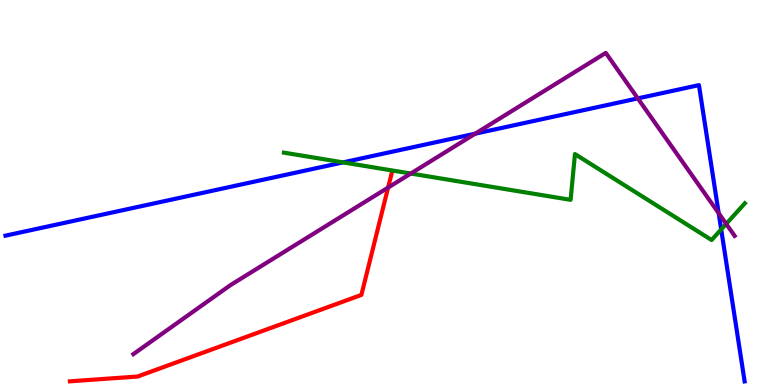[{'lines': ['blue', 'red'], 'intersections': []}, {'lines': ['green', 'red'], 'intersections': []}, {'lines': ['purple', 'red'], 'intersections': [{'x': 5.01, 'y': 5.13}]}, {'lines': ['blue', 'green'], 'intersections': [{'x': 4.43, 'y': 5.78}, {'x': 9.31, 'y': 4.04}]}, {'lines': ['blue', 'purple'], 'intersections': [{'x': 6.13, 'y': 6.53}, {'x': 8.23, 'y': 7.44}, {'x': 9.27, 'y': 4.46}]}, {'lines': ['green', 'purple'], 'intersections': [{'x': 5.3, 'y': 5.49}, {'x': 9.37, 'y': 4.18}]}]